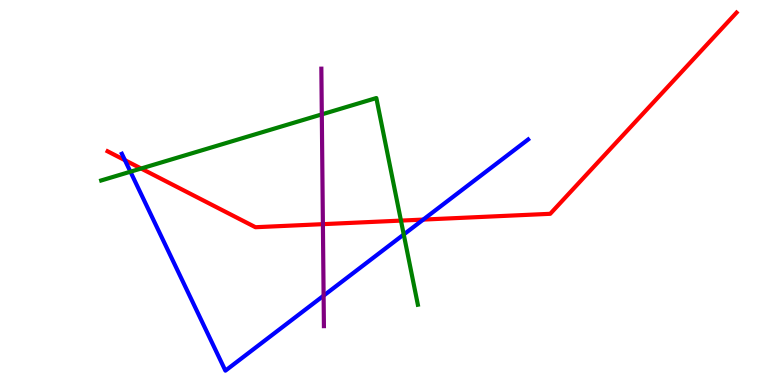[{'lines': ['blue', 'red'], 'intersections': [{'x': 1.61, 'y': 5.84}, {'x': 5.46, 'y': 4.3}]}, {'lines': ['green', 'red'], 'intersections': [{'x': 1.82, 'y': 5.62}, {'x': 5.17, 'y': 4.27}]}, {'lines': ['purple', 'red'], 'intersections': [{'x': 4.17, 'y': 4.18}]}, {'lines': ['blue', 'green'], 'intersections': [{'x': 1.68, 'y': 5.54}, {'x': 5.21, 'y': 3.91}]}, {'lines': ['blue', 'purple'], 'intersections': [{'x': 4.18, 'y': 2.32}]}, {'lines': ['green', 'purple'], 'intersections': [{'x': 4.15, 'y': 7.03}]}]